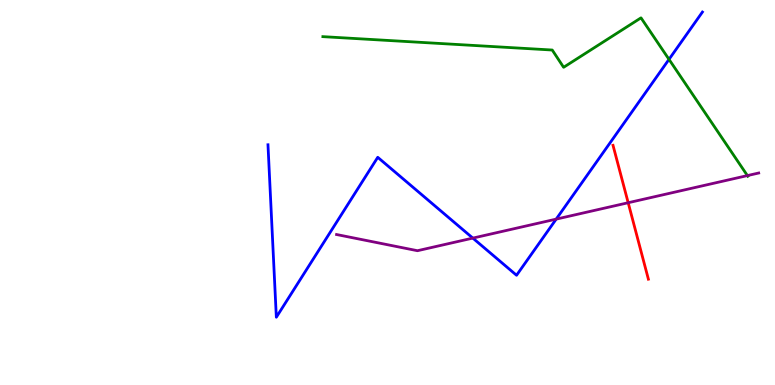[{'lines': ['blue', 'red'], 'intersections': []}, {'lines': ['green', 'red'], 'intersections': []}, {'lines': ['purple', 'red'], 'intersections': [{'x': 8.11, 'y': 4.73}]}, {'lines': ['blue', 'green'], 'intersections': [{'x': 8.63, 'y': 8.46}]}, {'lines': ['blue', 'purple'], 'intersections': [{'x': 6.1, 'y': 3.82}, {'x': 7.18, 'y': 4.31}]}, {'lines': ['green', 'purple'], 'intersections': [{'x': 9.64, 'y': 5.44}]}]